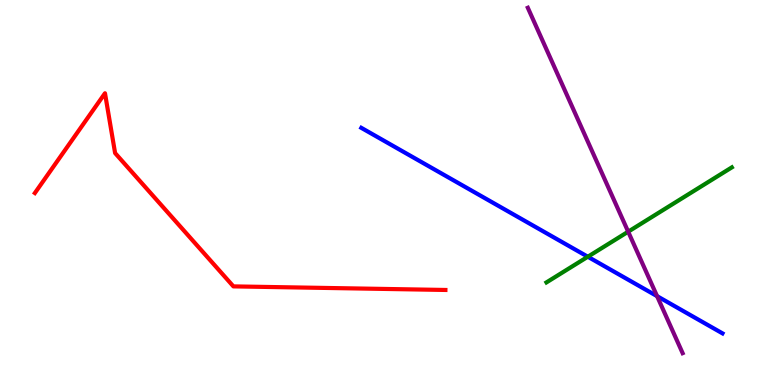[{'lines': ['blue', 'red'], 'intersections': []}, {'lines': ['green', 'red'], 'intersections': []}, {'lines': ['purple', 'red'], 'intersections': []}, {'lines': ['blue', 'green'], 'intersections': [{'x': 7.58, 'y': 3.33}]}, {'lines': ['blue', 'purple'], 'intersections': [{'x': 8.48, 'y': 2.31}]}, {'lines': ['green', 'purple'], 'intersections': [{'x': 8.11, 'y': 3.98}]}]